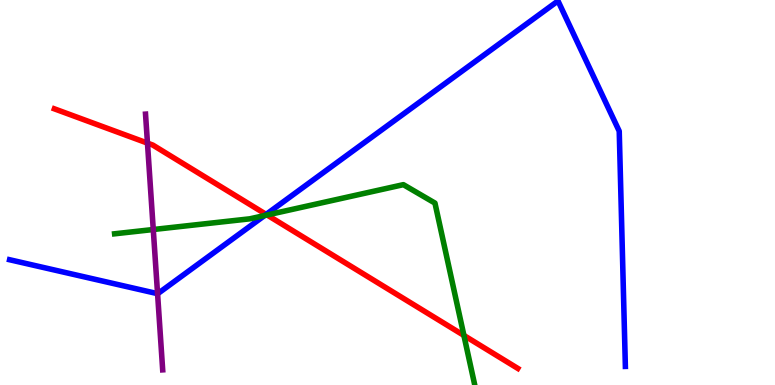[{'lines': ['blue', 'red'], 'intersections': [{'x': 3.43, 'y': 4.43}]}, {'lines': ['green', 'red'], 'intersections': [{'x': 3.45, 'y': 4.42}, {'x': 5.99, 'y': 1.29}]}, {'lines': ['purple', 'red'], 'intersections': [{'x': 1.9, 'y': 6.28}]}, {'lines': ['blue', 'green'], 'intersections': [{'x': 3.41, 'y': 4.4}]}, {'lines': ['blue', 'purple'], 'intersections': [{'x': 2.03, 'y': 2.37}]}, {'lines': ['green', 'purple'], 'intersections': [{'x': 1.98, 'y': 4.04}]}]